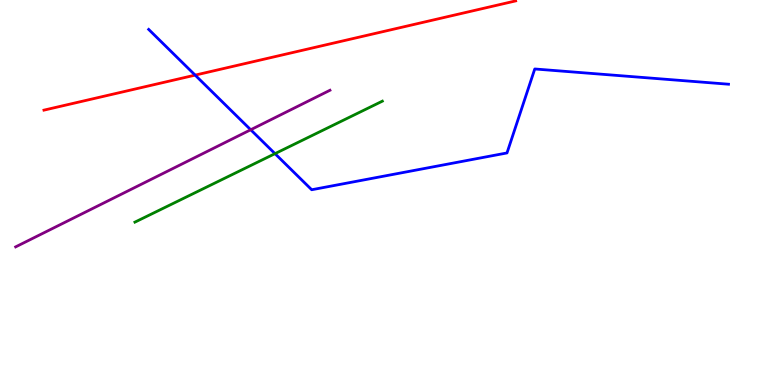[{'lines': ['blue', 'red'], 'intersections': [{'x': 2.52, 'y': 8.05}]}, {'lines': ['green', 'red'], 'intersections': []}, {'lines': ['purple', 'red'], 'intersections': []}, {'lines': ['blue', 'green'], 'intersections': [{'x': 3.55, 'y': 6.01}]}, {'lines': ['blue', 'purple'], 'intersections': [{'x': 3.23, 'y': 6.63}]}, {'lines': ['green', 'purple'], 'intersections': []}]